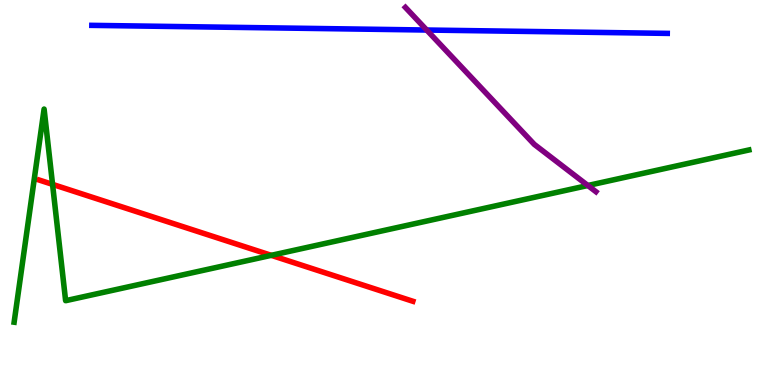[{'lines': ['blue', 'red'], 'intersections': []}, {'lines': ['green', 'red'], 'intersections': [{'x': 0.678, 'y': 5.21}, {'x': 3.5, 'y': 3.37}]}, {'lines': ['purple', 'red'], 'intersections': []}, {'lines': ['blue', 'green'], 'intersections': []}, {'lines': ['blue', 'purple'], 'intersections': [{'x': 5.51, 'y': 9.22}]}, {'lines': ['green', 'purple'], 'intersections': [{'x': 7.59, 'y': 5.18}]}]